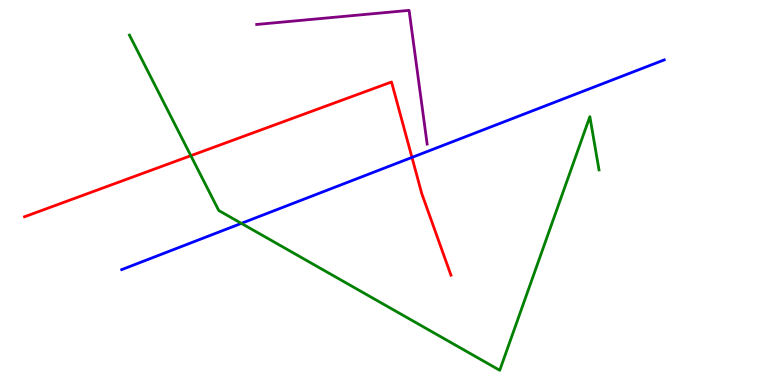[{'lines': ['blue', 'red'], 'intersections': [{'x': 5.32, 'y': 5.91}]}, {'lines': ['green', 'red'], 'intersections': [{'x': 2.46, 'y': 5.96}]}, {'lines': ['purple', 'red'], 'intersections': []}, {'lines': ['blue', 'green'], 'intersections': [{'x': 3.11, 'y': 4.2}]}, {'lines': ['blue', 'purple'], 'intersections': []}, {'lines': ['green', 'purple'], 'intersections': []}]